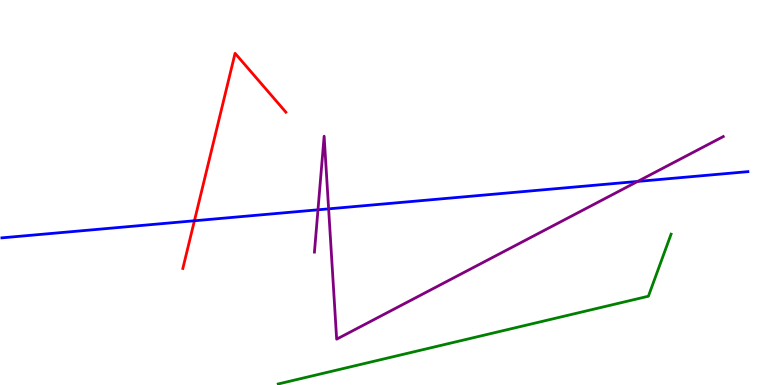[{'lines': ['blue', 'red'], 'intersections': [{'x': 2.51, 'y': 4.27}]}, {'lines': ['green', 'red'], 'intersections': []}, {'lines': ['purple', 'red'], 'intersections': []}, {'lines': ['blue', 'green'], 'intersections': []}, {'lines': ['blue', 'purple'], 'intersections': [{'x': 4.1, 'y': 4.55}, {'x': 4.24, 'y': 4.58}, {'x': 8.23, 'y': 5.29}]}, {'lines': ['green', 'purple'], 'intersections': []}]